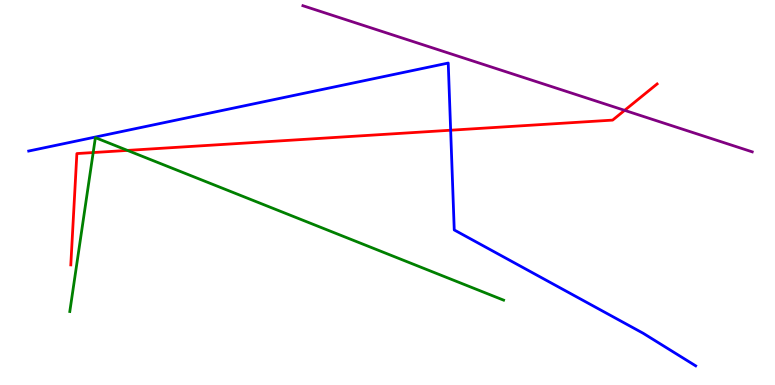[{'lines': ['blue', 'red'], 'intersections': [{'x': 5.81, 'y': 6.62}]}, {'lines': ['green', 'red'], 'intersections': [{'x': 1.2, 'y': 6.04}, {'x': 1.64, 'y': 6.09}]}, {'lines': ['purple', 'red'], 'intersections': [{'x': 8.06, 'y': 7.13}]}, {'lines': ['blue', 'green'], 'intersections': []}, {'lines': ['blue', 'purple'], 'intersections': []}, {'lines': ['green', 'purple'], 'intersections': []}]